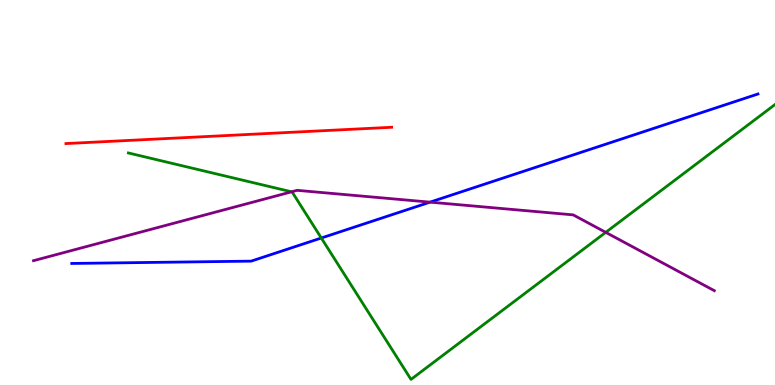[{'lines': ['blue', 'red'], 'intersections': []}, {'lines': ['green', 'red'], 'intersections': []}, {'lines': ['purple', 'red'], 'intersections': []}, {'lines': ['blue', 'green'], 'intersections': [{'x': 4.15, 'y': 3.82}]}, {'lines': ['blue', 'purple'], 'intersections': [{'x': 5.55, 'y': 4.75}]}, {'lines': ['green', 'purple'], 'intersections': [{'x': 3.76, 'y': 5.02}, {'x': 7.82, 'y': 3.96}]}]